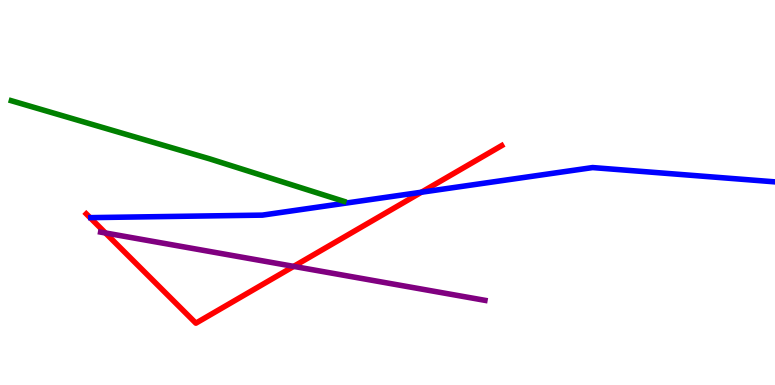[{'lines': ['blue', 'red'], 'intersections': [{'x': 5.44, 'y': 5.01}]}, {'lines': ['green', 'red'], 'intersections': []}, {'lines': ['purple', 'red'], 'intersections': [{'x': 1.36, 'y': 3.95}, {'x': 3.79, 'y': 3.08}]}, {'lines': ['blue', 'green'], 'intersections': []}, {'lines': ['blue', 'purple'], 'intersections': []}, {'lines': ['green', 'purple'], 'intersections': []}]